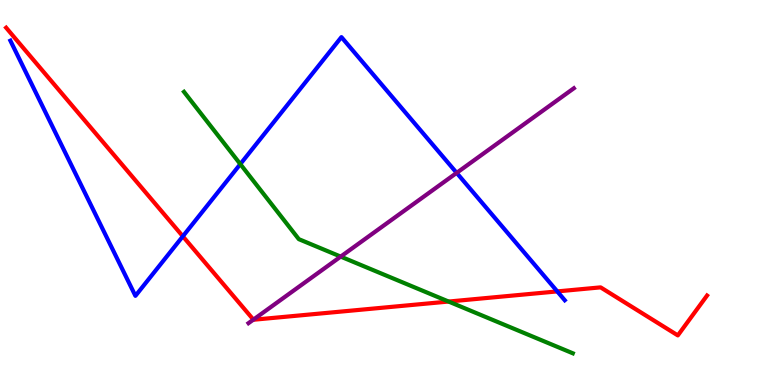[{'lines': ['blue', 'red'], 'intersections': [{'x': 2.36, 'y': 3.86}, {'x': 7.19, 'y': 2.43}]}, {'lines': ['green', 'red'], 'intersections': [{'x': 5.79, 'y': 2.17}]}, {'lines': ['purple', 'red'], 'intersections': [{'x': 3.27, 'y': 1.7}]}, {'lines': ['blue', 'green'], 'intersections': [{'x': 3.1, 'y': 5.74}]}, {'lines': ['blue', 'purple'], 'intersections': [{'x': 5.89, 'y': 5.51}]}, {'lines': ['green', 'purple'], 'intersections': [{'x': 4.4, 'y': 3.34}]}]